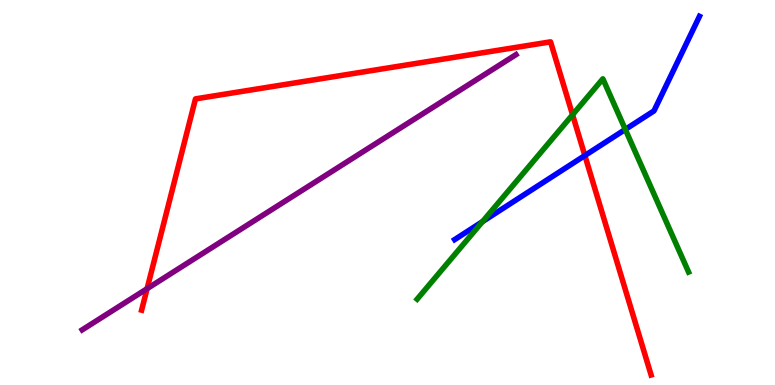[{'lines': ['blue', 'red'], 'intersections': [{'x': 7.55, 'y': 5.96}]}, {'lines': ['green', 'red'], 'intersections': [{'x': 7.39, 'y': 7.02}]}, {'lines': ['purple', 'red'], 'intersections': [{'x': 1.9, 'y': 2.5}]}, {'lines': ['blue', 'green'], 'intersections': [{'x': 6.23, 'y': 4.24}, {'x': 8.07, 'y': 6.64}]}, {'lines': ['blue', 'purple'], 'intersections': []}, {'lines': ['green', 'purple'], 'intersections': []}]